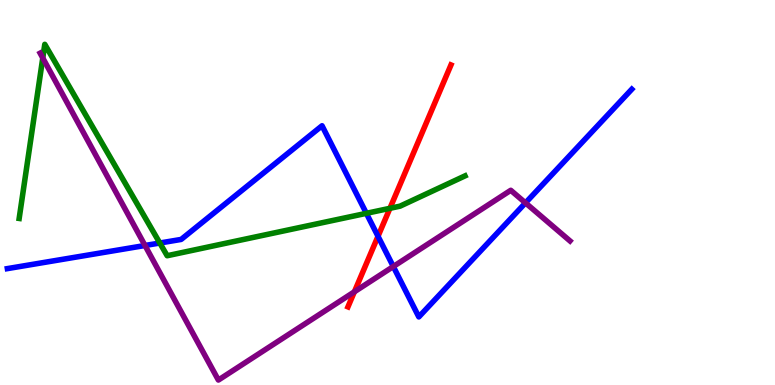[{'lines': ['blue', 'red'], 'intersections': [{'x': 4.88, 'y': 3.86}]}, {'lines': ['green', 'red'], 'intersections': [{'x': 5.03, 'y': 4.59}]}, {'lines': ['purple', 'red'], 'intersections': [{'x': 4.57, 'y': 2.42}]}, {'lines': ['blue', 'green'], 'intersections': [{'x': 2.06, 'y': 3.69}, {'x': 4.73, 'y': 4.46}]}, {'lines': ['blue', 'purple'], 'intersections': [{'x': 1.87, 'y': 3.62}, {'x': 5.07, 'y': 3.08}, {'x': 6.78, 'y': 4.73}]}, {'lines': ['green', 'purple'], 'intersections': [{'x': 0.552, 'y': 8.49}]}]